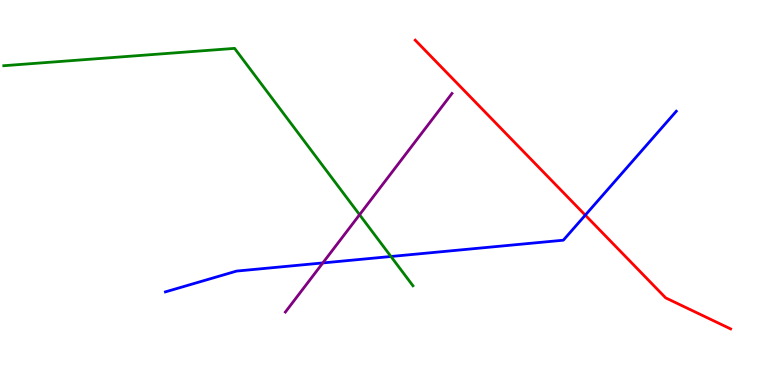[{'lines': ['blue', 'red'], 'intersections': [{'x': 7.55, 'y': 4.41}]}, {'lines': ['green', 'red'], 'intersections': []}, {'lines': ['purple', 'red'], 'intersections': []}, {'lines': ['blue', 'green'], 'intersections': [{'x': 5.04, 'y': 3.34}]}, {'lines': ['blue', 'purple'], 'intersections': [{'x': 4.17, 'y': 3.17}]}, {'lines': ['green', 'purple'], 'intersections': [{'x': 4.64, 'y': 4.42}]}]